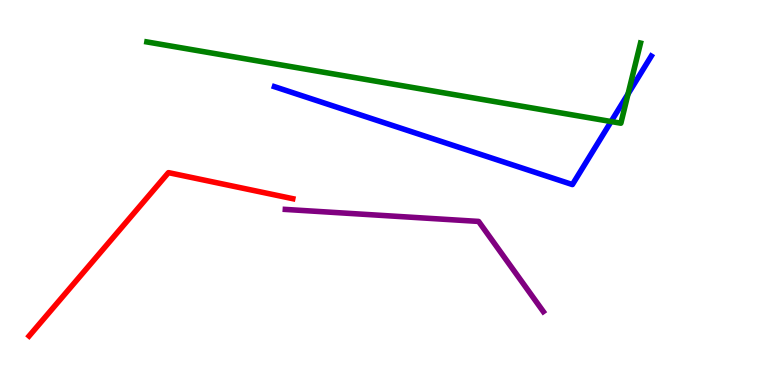[{'lines': ['blue', 'red'], 'intersections': []}, {'lines': ['green', 'red'], 'intersections': []}, {'lines': ['purple', 'red'], 'intersections': []}, {'lines': ['blue', 'green'], 'intersections': [{'x': 7.89, 'y': 6.84}, {'x': 8.1, 'y': 7.56}]}, {'lines': ['blue', 'purple'], 'intersections': []}, {'lines': ['green', 'purple'], 'intersections': []}]